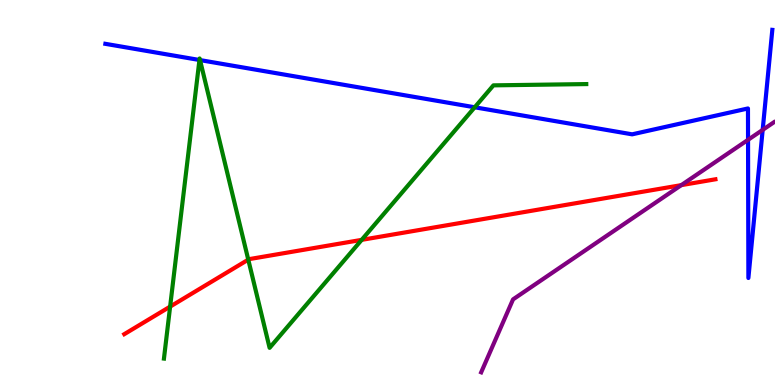[{'lines': ['blue', 'red'], 'intersections': []}, {'lines': ['green', 'red'], 'intersections': [{'x': 2.2, 'y': 2.04}, {'x': 3.2, 'y': 3.26}, {'x': 4.67, 'y': 3.77}]}, {'lines': ['purple', 'red'], 'intersections': [{'x': 8.79, 'y': 5.19}]}, {'lines': ['blue', 'green'], 'intersections': [{'x': 2.57, 'y': 8.44}, {'x': 2.58, 'y': 8.44}, {'x': 6.13, 'y': 7.21}]}, {'lines': ['blue', 'purple'], 'intersections': [{'x': 9.65, 'y': 6.37}, {'x': 9.84, 'y': 6.63}]}, {'lines': ['green', 'purple'], 'intersections': []}]